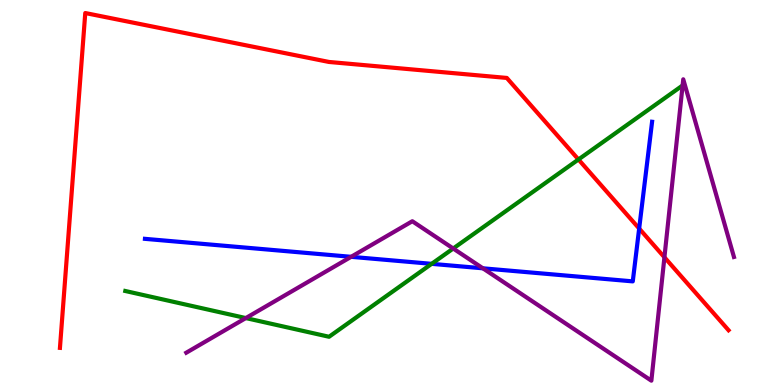[{'lines': ['blue', 'red'], 'intersections': [{'x': 8.25, 'y': 4.06}]}, {'lines': ['green', 'red'], 'intersections': [{'x': 7.46, 'y': 5.86}]}, {'lines': ['purple', 'red'], 'intersections': [{'x': 8.57, 'y': 3.32}]}, {'lines': ['blue', 'green'], 'intersections': [{'x': 5.57, 'y': 3.15}]}, {'lines': ['blue', 'purple'], 'intersections': [{'x': 4.53, 'y': 3.33}, {'x': 6.23, 'y': 3.03}]}, {'lines': ['green', 'purple'], 'intersections': [{'x': 3.17, 'y': 1.74}, {'x': 5.85, 'y': 3.55}, {'x': 8.81, 'y': 7.78}]}]